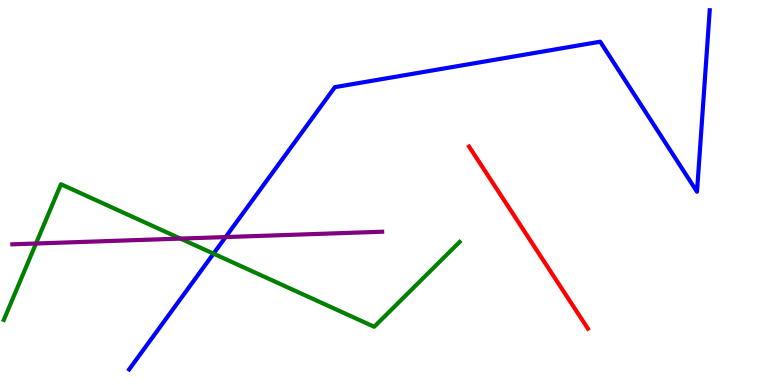[{'lines': ['blue', 'red'], 'intersections': []}, {'lines': ['green', 'red'], 'intersections': []}, {'lines': ['purple', 'red'], 'intersections': []}, {'lines': ['blue', 'green'], 'intersections': [{'x': 2.76, 'y': 3.41}]}, {'lines': ['blue', 'purple'], 'intersections': [{'x': 2.91, 'y': 3.84}]}, {'lines': ['green', 'purple'], 'intersections': [{'x': 0.464, 'y': 3.68}, {'x': 2.33, 'y': 3.8}]}]